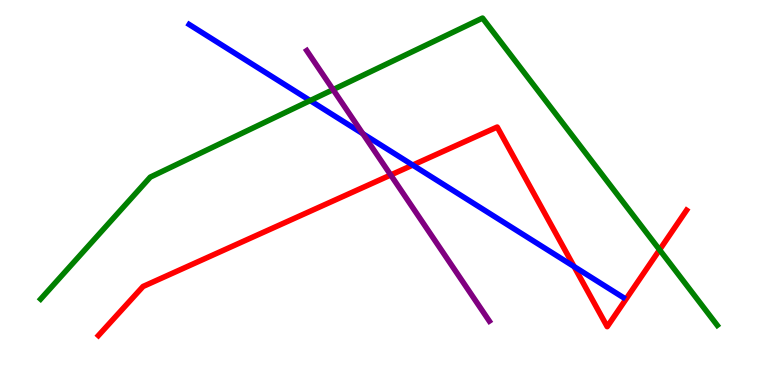[{'lines': ['blue', 'red'], 'intersections': [{'x': 5.33, 'y': 5.71}, {'x': 7.41, 'y': 3.08}]}, {'lines': ['green', 'red'], 'intersections': [{'x': 8.51, 'y': 3.51}]}, {'lines': ['purple', 'red'], 'intersections': [{'x': 5.04, 'y': 5.45}]}, {'lines': ['blue', 'green'], 'intersections': [{'x': 4.0, 'y': 7.39}]}, {'lines': ['blue', 'purple'], 'intersections': [{'x': 4.68, 'y': 6.53}]}, {'lines': ['green', 'purple'], 'intersections': [{'x': 4.3, 'y': 7.67}]}]